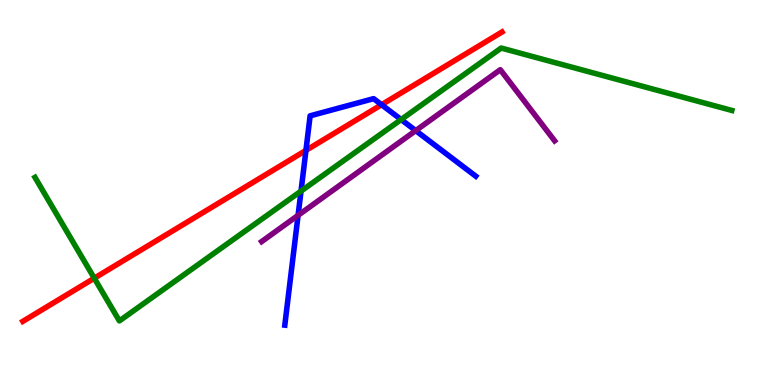[{'lines': ['blue', 'red'], 'intersections': [{'x': 3.95, 'y': 6.09}, {'x': 4.92, 'y': 7.28}]}, {'lines': ['green', 'red'], 'intersections': [{'x': 1.22, 'y': 2.77}]}, {'lines': ['purple', 'red'], 'intersections': []}, {'lines': ['blue', 'green'], 'intersections': [{'x': 3.88, 'y': 5.04}, {'x': 5.18, 'y': 6.89}]}, {'lines': ['blue', 'purple'], 'intersections': [{'x': 3.85, 'y': 4.41}, {'x': 5.36, 'y': 6.61}]}, {'lines': ['green', 'purple'], 'intersections': []}]